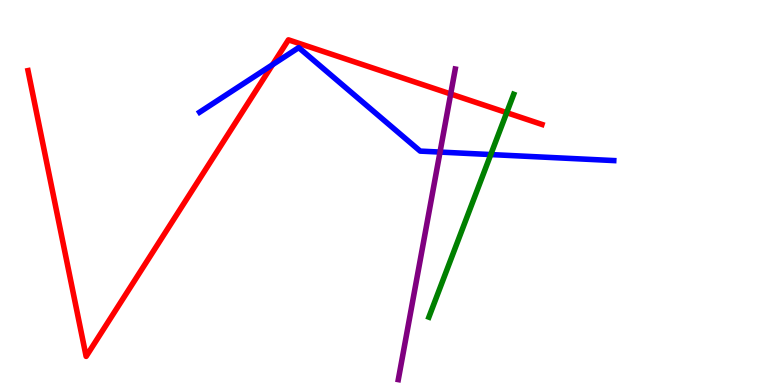[{'lines': ['blue', 'red'], 'intersections': [{'x': 3.52, 'y': 8.32}]}, {'lines': ['green', 'red'], 'intersections': [{'x': 6.54, 'y': 7.07}]}, {'lines': ['purple', 'red'], 'intersections': [{'x': 5.82, 'y': 7.56}]}, {'lines': ['blue', 'green'], 'intersections': [{'x': 6.33, 'y': 5.99}]}, {'lines': ['blue', 'purple'], 'intersections': [{'x': 5.68, 'y': 6.05}]}, {'lines': ['green', 'purple'], 'intersections': []}]